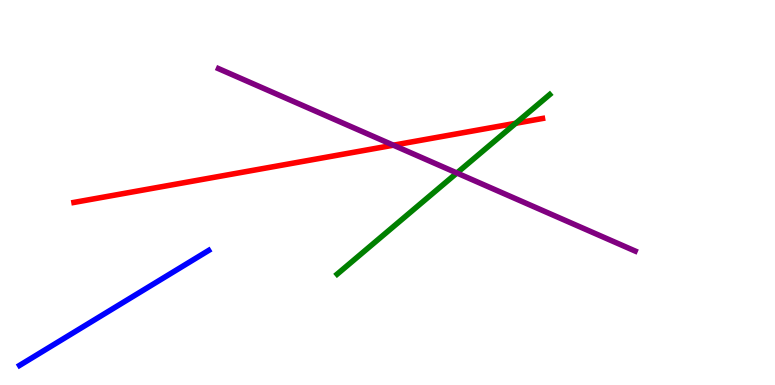[{'lines': ['blue', 'red'], 'intersections': []}, {'lines': ['green', 'red'], 'intersections': [{'x': 6.65, 'y': 6.8}]}, {'lines': ['purple', 'red'], 'intersections': [{'x': 5.08, 'y': 6.23}]}, {'lines': ['blue', 'green'], 'intersections': []}, {'lines': ['blue', 'purple'], 'intersections': []}, {'lines': ['green', 'purple'], 'intersections': [{'x': 5.9, 'y': 5.51}]}]